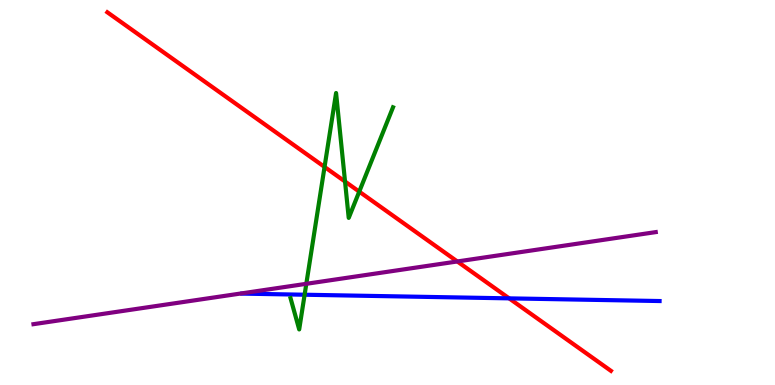[{'lines': ['blue', 'red'], 'intersections': [{'x': 6.57, 'y': 2.25}]}, {'lines': ['green', 'red'], 'intersections': [{'x': 4.19, 'y': 5.66}, {'x': 4.45, 'y': 5.29}, {'x': 4.64, 'y': 5.02}]}, {'lines': ['purple', 'red'], 'intersections': [{'x': 5.9, 'y': 3.21}]}, {'lines': ['blue', 'green'], 'intersections': [{'x': 3.93, 'y': 2.34}]}, {'lines': ['blue', 'purple'], 'intersections': []}, {'lines': ['green', 'purple'], 'intersections': [{'x': 3.95, 'y': 2.63}]}]